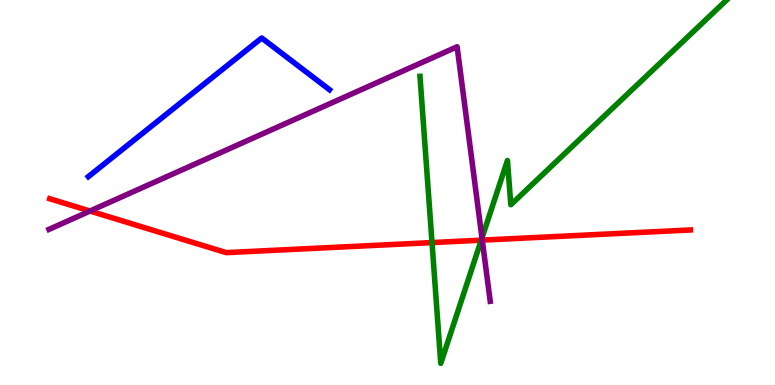[{'lines': ['blue', 'red'], 'intersections': []}, {'lines': ['green', 'red'], 'intersections': [{'x': 5.57, 'y': 3.7}, {'x': 6.21, 'y': 3.76}]}, {'lines': ['purple', 'red'], 'intersections': [{'x': 1.16, 'y': 4.52}, {'x': 6.22, 'y': 3.76}]}, {'lines': ['blue', 'green'], 'intersections': []}, {'lines': ['blue', 'purple'], 'intersections': []}, {'lines': ['green', 'purple'], 'intersections': [{'x': 6.22, 'y': 3.82}]}]